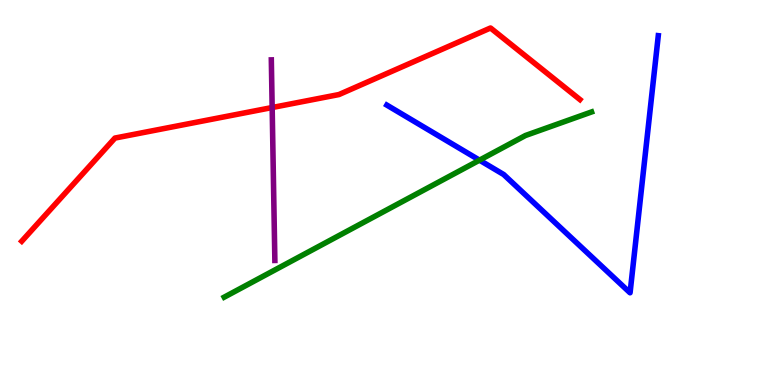[{'lines': ['blue', 'red'], 'intersections': []}, {'lines': ['green', 'red'], 'intersections': []}, {'lines': ['purple', 'red'], 'intersections': [{'x': 3.51, 'y': 7.21}]}, {'lines': ['blue', 'green'], 'intersections': [{'x': 6.19, 'y': 5.84}]}, {'lines': ['blue', 'purple'], 'intersections': []}, {'lines': ['green', 'purple'], 'intersections': []}]